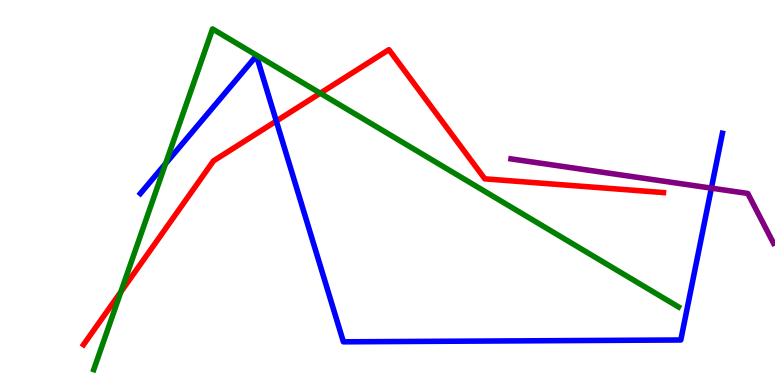[{'lines': ['blue', 'red'], 'intersections': [{'x': 3.57, 'y': 6.86}]}, {'lines': ['green', 'red'], 'intersections': [{'x': 1.56, 'y': 2.42}, {'x': 4.13, 'y': 7.58}]}, {'lines': ['purple', 'red'], 'intersections': []}, {'lines': ['blue', 'green'], 'intersections': [{'x': 2.14, 'y': 5.75}]}, {'lines': ['blue', 'purple'], 'intersections': [{'x': 9.18, 'y': 5.11}]}, {'lines': ['green', 'purple'], 'intersections': []}]